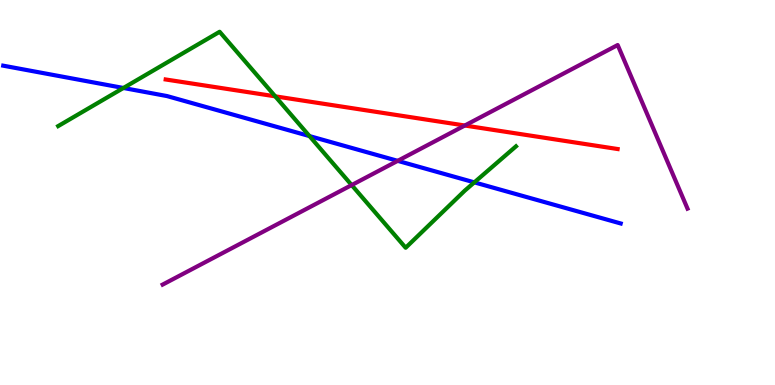[{'lines': ['blue', 'red'], 'intersections': []}, {'lines': ['green', 'red'], 'intersections': [{'x': 3.55, 'y': 7.5}]}, {'lines': ['purple', 'red'], 'intersections': [{'x': 6.0, 'y': 6.74}]}, {'lines': ['blue', 'green'], 'intersections': [{'x': 1.59, 'y': 7.71}, {'x': 3.99, 'y': 6.47}, {'x': 6.12, 'y': 5.26}]}, {'lines': ['blue', 'purple'], 'intersections': [{'x': 5.13, 'y': 5.82}]}, {'lines': ['green', 'purple'], 'intersections': [{'x': 4.54, 'y': 5.19}]}]